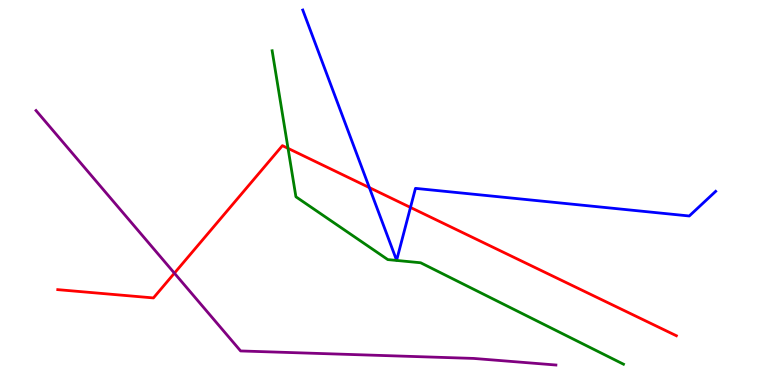[{'lines': ['blue', 'red'], 'intersections': [{'x': 4.77, 'y': 5.13}, {'x': 5.3, 'y': 4.61}]}, {'lines': ['green', 'red'], 'intersections': [{'x': 3.72, 'y': 6.15}]}, {'lines': ['purple', 'red'], 'intersections': [{'x': 2.25, 'y': 2.9}]}, {'lines': ['blue', 'green'], 'intersections': []}, {'lines': ['blue', 'purple'], 'intersections': []}, {'lines': ['green', 'purple'], 'intersections': []}]